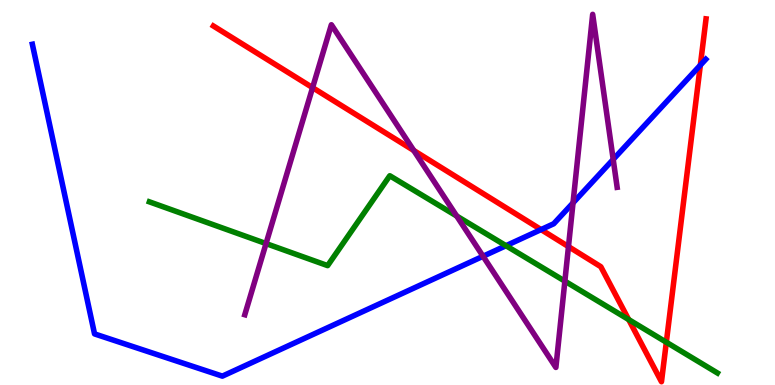[{'lines': ['blue', 'red'], 'intersections': [{'x': 6.98, 'y': 4.04}, {'x': 9.04, 'y': 8.31}]}, {'lines': ['green', 'red'], 'intersections': [{'x': 8.11, 'y': 1.7}, {'x': 8.6, 'y': 1.11}]}, {'lines': ['purple', 'red'], 'intersections': [{'x': 4.03, 'y': 7.72}, {'x': 5.34, 'y': 6.09}, {'x': 7.34, 'y': 3.59}]}, {'lines': ['blue', 'green'], 'intersections': [{'x': 6.53, 'y': 3.62}]}, {'lines': ['blue', 'purple'], 'intersections': [{'x': 6.23, 'y': 3.34}, {'x': 7.39, 'y': 4.73}, {'x': 7.91, 'y': 5.86}]}, {'lines': ['green', 'purple'], 'intersections': [{'x': 3.43, 'y': 3.67}, {'x': 5.89, 'y': 4.39}, {'x': 7.29, 'y': 2.7}]}]